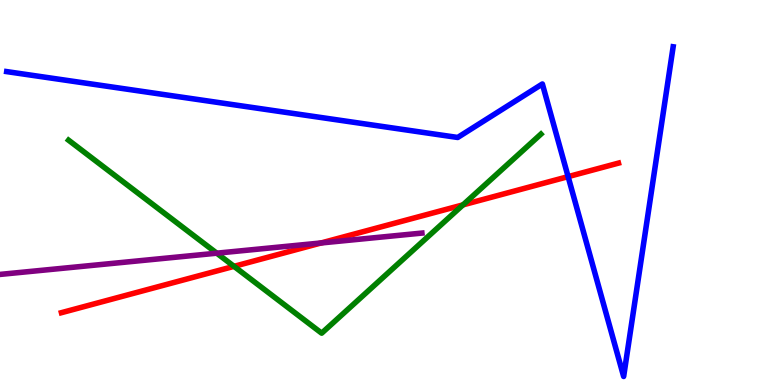[{'lines': ['blue', 'red'], 'intersections': [{'x': 7.33, 'y': 5.41}]}, {'lines': ['green', 'red'], 'intersections': [{'x': 3.02, 'y': 3.08}, {'x': 5.97, 'y': 4.68}]}, {'lines': ['purple', 'red'], 'intersections': [{'x': 4.14, 'y': 3.69}]}, {'lines': ['blue', 'green'], 'intersections': []}, {'lines': ['blue', 'purple'], 'intersections': []}, {'lines': ['green', 'purple'], 'intersections': [{'x': 2.8, 'y': 3.42}]}]